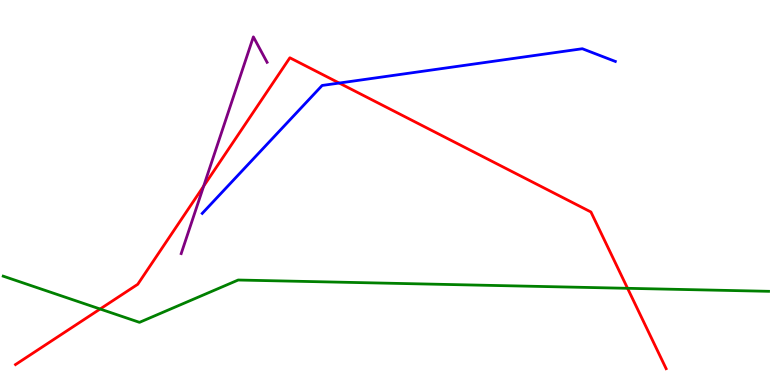[{'lines': ['blue', 'red'], 'intersections': [{'x': 4.38, 'y': 7.84}]}, {'lines': ['green', 'red'], 'intersections': [{'x': 1.29, 'y': 1.97}, {'x': 8.1, 'y': 2.51}]}, {'lines': ['purple', 'red'], 'intersections': [{'x': 2.63, 'y': 5.17}]}, {'lines': ['blue', 'green'], 'intersections': []}, {'lines': ['blue', 'purple'], 'intersections': []}, {'lines': ['green', 'purple'], 'intersections': []}]